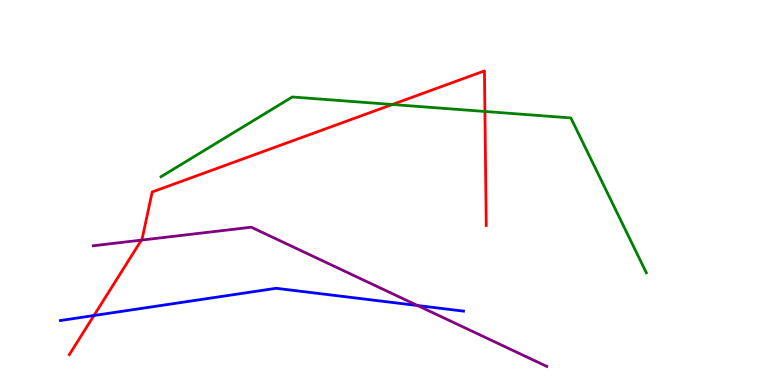[{'lines': ['blue', 'red'], 'intersections': [{'x': 1.21, 'y': 1.8}]}, {'lines': ['green', 'red'], 'intersections': [{'x': 5.06, 'y': 7.29}, {'x': 6.26, 'y': 7.1}]}, {'lines': ['purple', 'red'], 'intersections': [{'x': 1.83, 'y': 3.76}]}, {'lines': ['blue', 'green'], 'intersections': []}, {'lines': ['blue', 'purple'], 'intersections': [{'x': 5.39, 'y': 2.06}]}, {'lines': ['green', 'purple'], 'intersections': []}]